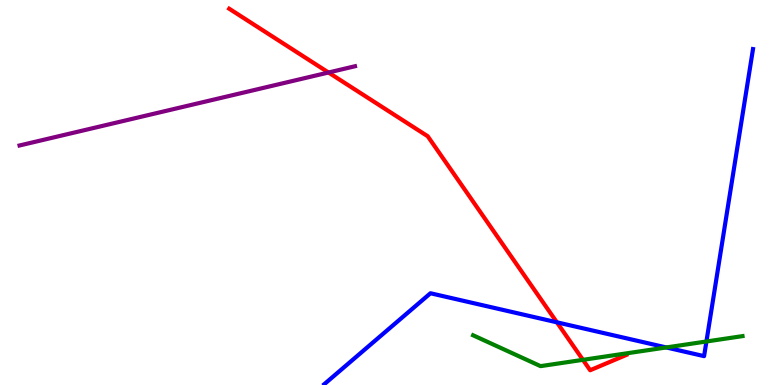[{'lines': ['blue', 'red'], 'intersections': [{'x': 7.19, 'y': 1.63}]}, {'lines': ['green', 'red'], 'intersections': [{'x': 7.52, 'y': 0.654}]}, {'lines': ['purple', 'red'], 'intersections': [{'x': 4.24, 'y': 8.12}]}, {'lines': ['blue', 'green'], 'intersections': [{'x': 8.6, 'y': 0.975}, {'x': 9.12, 'y': 1.13}]}, {'lines': ['blue', 'purple'], 'intersections': []}, {'lines': ['green', 'purple'], 'intersections': []}]